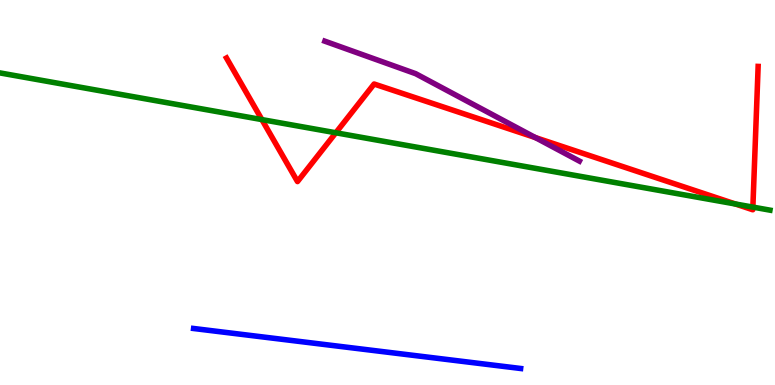[{'lines': ['blue', 'red'], 'intersections': []}, {'lines': ['green', 'red'], 'intersections': [{'x': 3.38, 'y': 6.89}, {'x': 4.33, 'y': 6.55}, {'x': 9.49, 'y': 4.7}, {'x': 9.71, 'y': 4.62}]}, {'lines': ['purple', 'red'], 'intersections': [{'x': 6.91, 'y': 6.43}]}, {'lines': ['blue', 'green'], 'intersections': []}, {'lines': ['blue', 'purple'], 'intersections': []}, {'lines': ['green', 'purple'], 'intersections': []}]